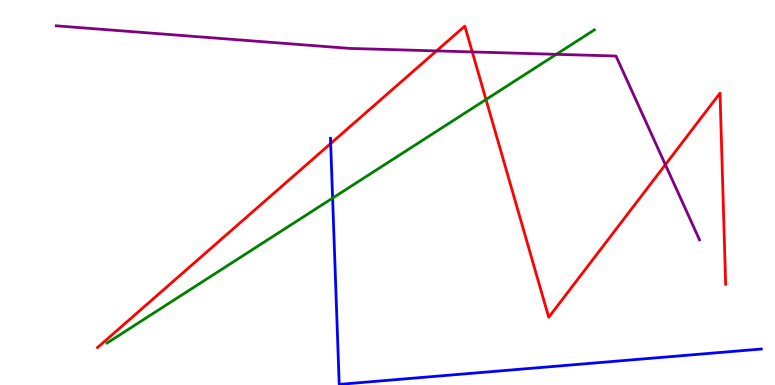[{'lines': ['blue', 'red'], 'intersections': [{'x': 4.27, 'y': 6.27}]}, {'lines': ['green', 'red'], 'intersections': [{'x': 6.27, 'y': 7.42}]}, {'lines': ['purple', 'red'], 'intersections': [{'x': 5.63, 'y': 8.68}, {'x': 6.09, 'y': 8.65}, {'x': 8.59, 'y': 5.72}]}, {'lines': ['blue', 'green'], 'intersections': [{'x': 4.29, 'y': 4.85}]}, {'lines': ['blue', 'purple'], 'intersections': []}, {'lines': ['green', 'purple'], 'intersections': [{'x': 7.18, 'y': 8.59}]}]